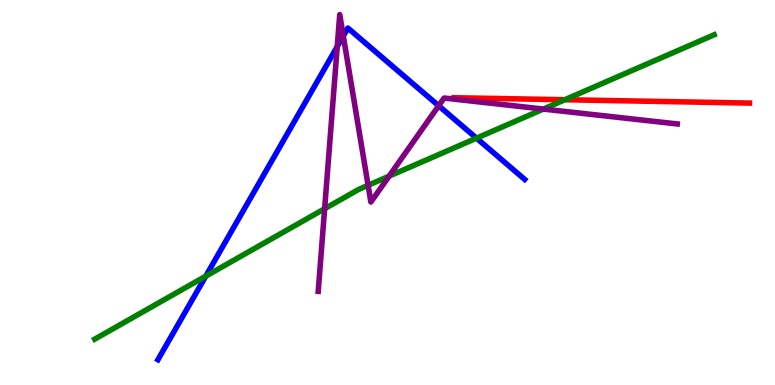[{'lines': ['blue', 'red'], 'intersections': []}, {'lines': ['green', 'red'], 'intersections': [{'x': 7.29, 'y': 7.41}]}, {'lines': ['purple', 'red'], 'intersections': []}, {'lines': ['blue', 'green'], 'intersections': [{'x': 2.66, 'y': 2.83}, {'x': 6.15, 'y': 6.41}]}, {'lines': ['blue', 'purple'], 'intersections': [{'x': 4.35, 'y': 8.79}, {'x': 4.43, 'y': 9.06}, {'x': 5.66, 'y': 7.25}]}, {'lines': ['green', 'purple'], 'intersections': [{'x': 4.19, 'y': 4.58}, {'x': 4.75, 'y': 5.19}, {'x': 5.02, 'y': 5.42}, {'x': 7.01, 'y': 7.17}]}]